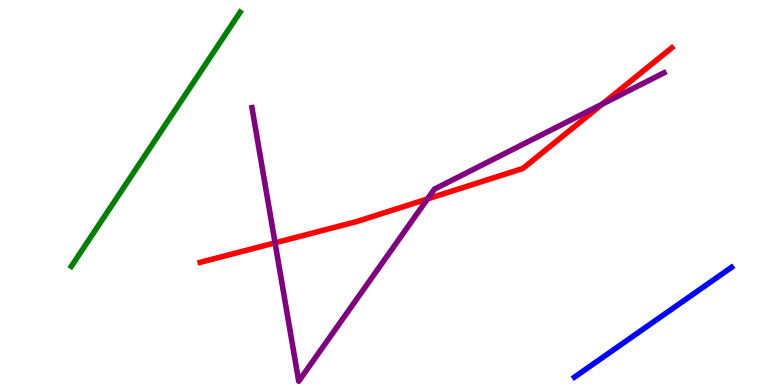[{'lines': ['blue', 'red'], 'intersections': []}, {'lines': ['green', 'red'], 'intersections': []}, {'lines': ['purple', 'red'], 'intersections': [{'x': 3.55, 'y': 3.69}, {'x': 5.52, 'y': 4.83}, {'x': 7.77, 'y': 7.3}]}, {'lines': ['blue', 'green'], 'intersections': []}, {'lines': ['blue', 'purple'], 'intersections': []}, {'lines': ['green', 'purple'], 'intersections': []}]